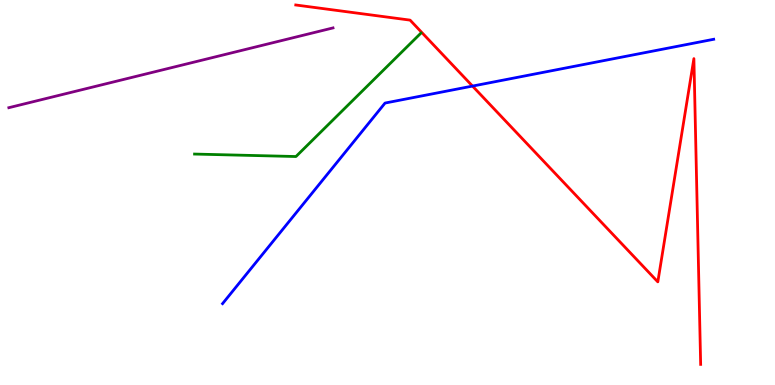[{'lines': ['blue', 'red'], 'intersections': [{'x': 6.1, 'y': 7.76}]}, {'lines': ['green', 'red'], 'intersections': []}, {'lines': ['purple', 'red'], 'intersections': []}, {'lines': ['blue', 'green'], 'intersections': []}, {'lines': ['blue', 'purple'], 'intersections': []}, {'lines': ['green', 'purple'], 'intersections': []}]